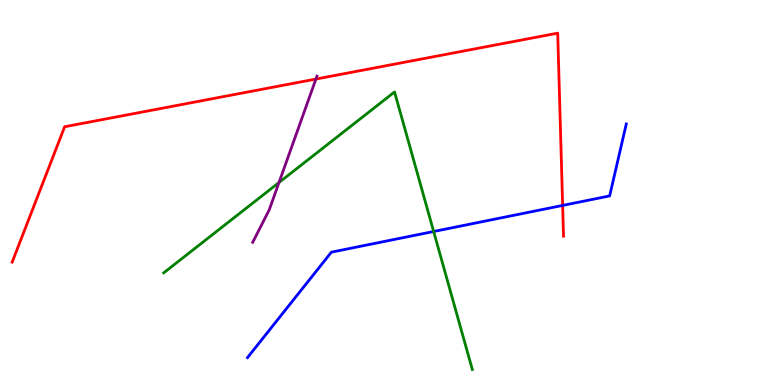[{'lines': ['blue', 'red'], 'intersections': [{'x': 7.26, 'y': 4.66}]}, {'lines': ['green', 'red'], 'intersections': []}, {'lines': ['purple', 'red'], 'intersections': [{'x': 4.08, 'y': 7.95}]}, {'lines': ['blue', 'green'], 'intersections': [{'x': 5.6, 'y': 3.99}]}, {'lines': ['blue', 'purple'], 'intersections': []}, {'lines': ['green', 'purple'], 'intersections': [{'x': 3.6, 'y': 5.26}]}]